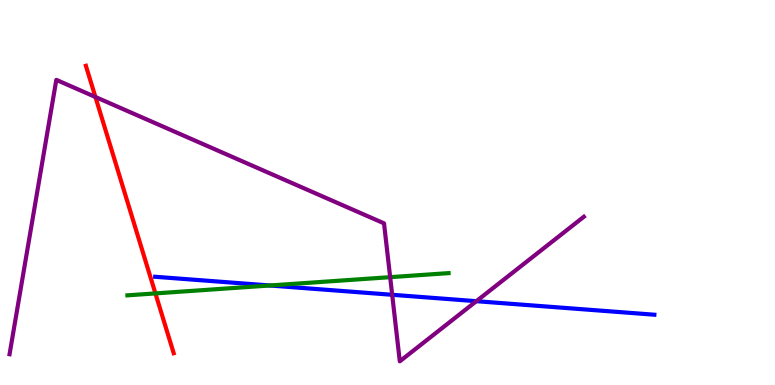[{'lines': ['blue', 'red'], 'intersections': []}, {'lines': ['green', 'red'], 'intersections': [{'x': 2.01, 'y': 2.38}]}, {'lines': ['purple', 'red'], 'intersections': [{'x': 1.23, 'y': 7.48}]}, {'lines': ['blue', 'green'], 'intersections': [{'x': 3.48, 'y': 2.58}]}, {'lines': ['blue', 'purple'], 'intersections': [{'x': 5.06, 'y': 2.34}, {'x': 6.15, 'y': 2.18}]}, {'lines': ['green', 'purple'], 'intersections': [{'x': 5.03, 'y': 2.8}]}]